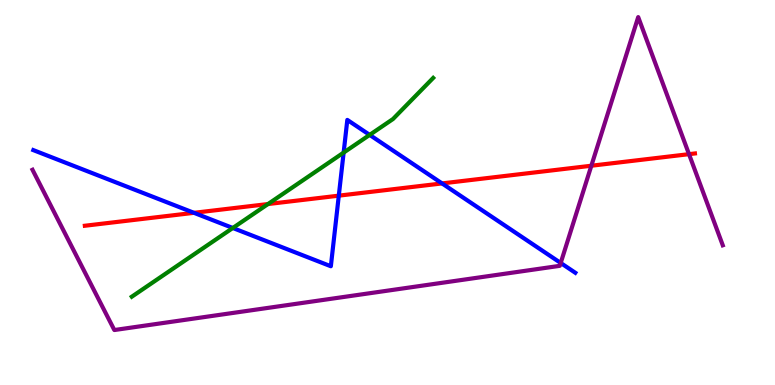[{'lines': ['blue', 'red'], 'intersections': [{'x': 2.5, 'y': 4.47}, {'x': 4.37, 'y': 4.92}, {'x': 5.7, 'y': 5.24}]}, {'lines': ['green', 'red'], 'intersections': [{'x': 3.46, 'y': 4.7}]}, {'lines': ['purple', 'red'], 'intersections': [{'x': 7.63, 'y': 5.7}, {'x': 8.89, 'y': 6.0}]}, {'lines': ['blue', 'green'], 'intersections': [{'x': 3.0, 'y': 4.08}, {'x': 4.43, 'y': 6.04}, {'x': 4.77, 'y': 6.5}]}, {'lines': ['blue', 'purple'], 'intersections': [{'x': 7.23, 'y': 3.17}]}, {'lines': ['green', 'purple'], 'intersections': []}]